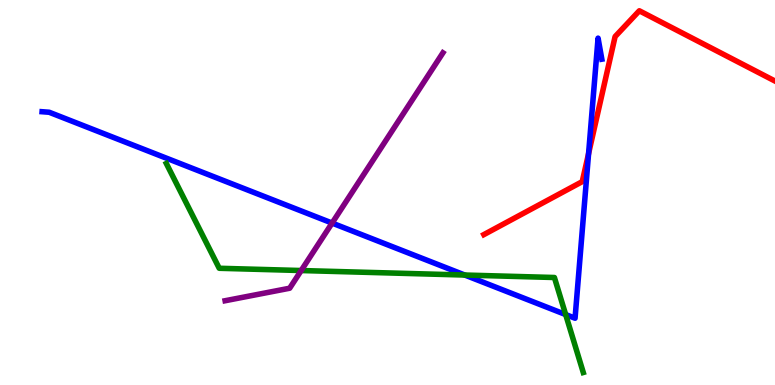[{'lines': ['blue', 'red'], 'intersections': [{'x': 7.59, 'y': 6.01}]}, {'lines': ['green', 'red'], 'intersections': []}, {'lines': ['purple', 'red'], 'intersections': []}, {'lines': ['blue', 'green'], 'intersections': [{'x': 6.0, 'y': 2.86}, {'x': 7.3, 'y': 1.83}]}, {'lines': ['blue', 'purple'], 'intersections': [{'x': 4.29, 'y': 4.21}]}, {'lines': ['green', 'purple'], 'intersections': [{'x': 3.89, 'y': 2.97}]}]